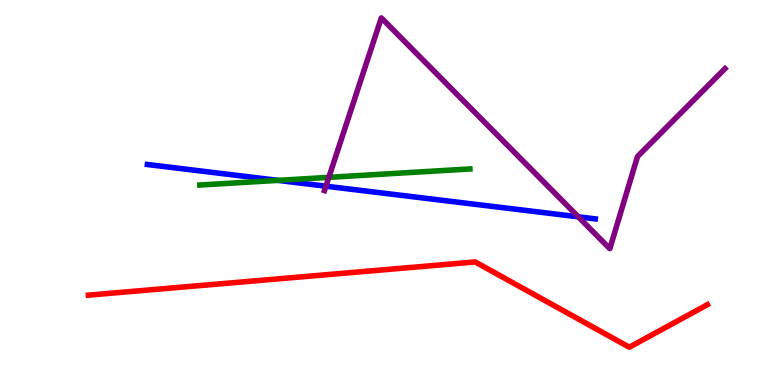[{'lines': ['blue', 'red'], 'intersections': []}, {'lines': ['green', 'red'], 'intersections': []}, {'lines': ['purple', 'red'], 'intersections': []}, {'lines': ['blue', 'green'], 'intersections': [{'x': 3.59, 'y': 5.32}]}, {'lines': ['blue', 'purple'], 'intersections': [{'x': 4.21, 'y': 5.16}, {'x': 7.46, 'y': 4.37}]}, {'lines': ['green', 'purple'], 'intersections': [{'x': 4.24, 'y': 5.39}]}]